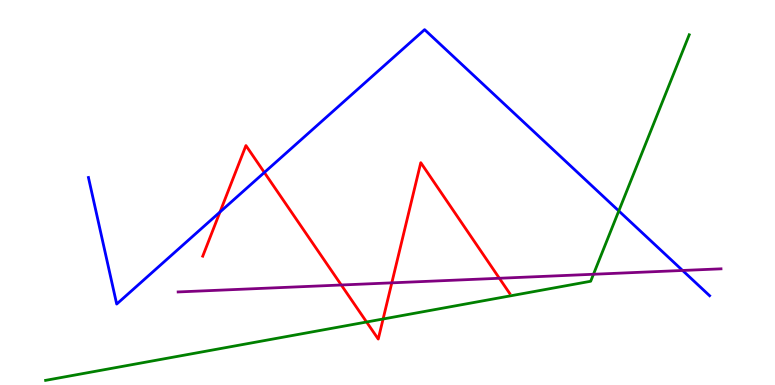[{'lines': ['blue', 'red'], 'intersections': [{'x': 2.84, 'y': 4.49}, {'x': 3.41, 'y': 5.52}]}, {'lines': ['green', 'red'], 'intersections': [{'x': 4.73, 'y': 1.64}, {'x': 4.94, 'y': 1.71}]}, {'lines': ['purple', 'red'], 'intersections': [{'x': 4.4, 'y': 2.6}, {'x': 5.06, 'y': 2.65}, {'x': 6.44, 'y': 2.77}]}, {'lines': ['blue', 'green'], 'intersections': [{'x': 7.98, 'y': 4.52}]}, {'lines': ['blue', 'purple'], 'intersections': [{'x': 8.81, 'y': 2.97}]}, {'lines': ['green', 'purple'], 'intersections': [{'x': 7.66, 'y': 2.88}]}]